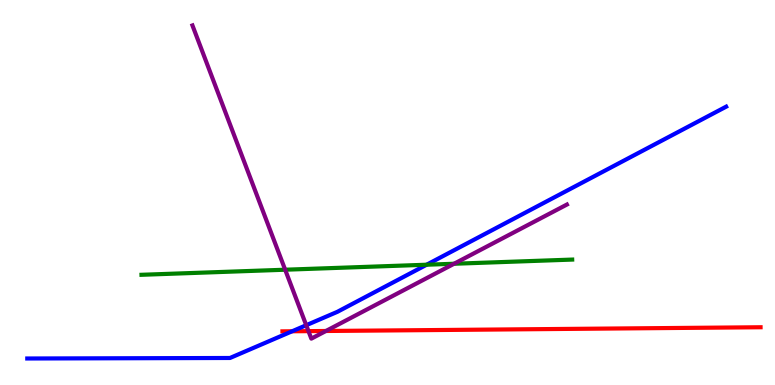[{'lines': ['blue', 'red'], 'intersections': [{'x': 3.77, 'y': 1.4}]}, {'lines': ['green', 'red'], 'intersections': []}, {'lines': ['purple', 'red'], 'intersections': [{'x': 3.98, 'y': 1.4}, {'x': 4.21, 'y': 1.4}]}, {'lines': ['blue', 'green'], 'intersections': [{'x': 5.5, 'y': 3.12}]}, {'lines': ['blue', 'purple'], 'intersections': [{'x': 3.95, 'y': 1.55}]}, {'lines': ['green', 'purple'], 'intersections': [{'x': 3.68, 'y': 2.99}, {'x': 5.86, 'y': 3.15}]}]